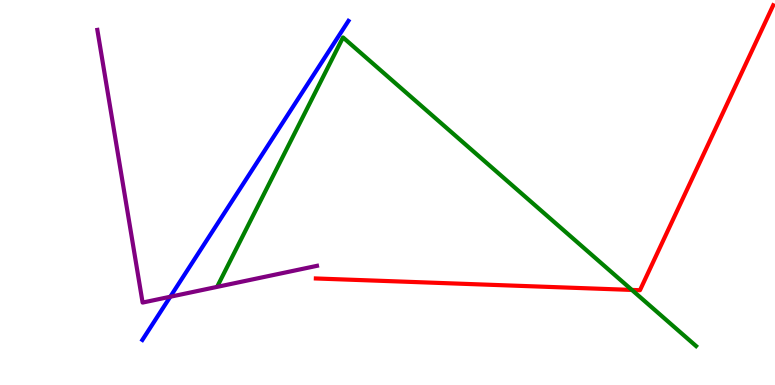[{'lines': ['blue', 'red'], 'intersections': []}, {'lines': ['green', 'red'], 'intersections': [{'x': 8.15, 'y': 2.47}]}, {'lines': ['purple', 'red'], 'intersections': []}, {'lines': ['blue', 'green'], 'intersections': []}, {'lines': ['blue', 'purple'], 'intersections': [{'x': 2.2, 'y': 2.29}]}, {'lines': ['green', 'purple'], 'intersections': []}]